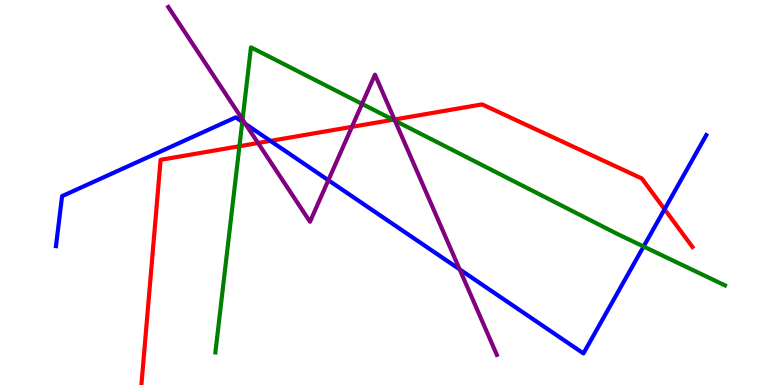[{'lines': ['blue', 'red'], 'intersections': [{'x': 3.49, 'y': 6.34}, {'x': 8.58, 'y': 4.57}]}, {'lines': ['green', 'red'], 'intersections': [{'x': 3.09, 'y': 6.2}, {'x': 5.07, 'y': 6.89}]}, {'lines': ['purple', 'red'], 'intersections': [{'x': 3.33, 'y': 6.29}, {'x': 4.54, 'y': 6.71}, {'x': 5.09, 'y': 6.9}]}, {'lines': ['blue', 'green'], 'intersections': [{'x': 3.13, 'y': 6.84}, {'x': 8.3, 'y': 3.6}]}, {'lines': ['blue', 'purple'], 'intersections': [{'x': 3.17, 'y': 6.78}, {'x': 4.24, 'y': 5.32}, {'x': 5.93, 'y': 3.0}]}, {'lines': ['green', 'purple'], 'intersections': [{'x': 3.13, 'y': 6.9}, {'x': 4.67, 'y': 7.3}, {'x': 5.1, 'y': 6.86}]}]